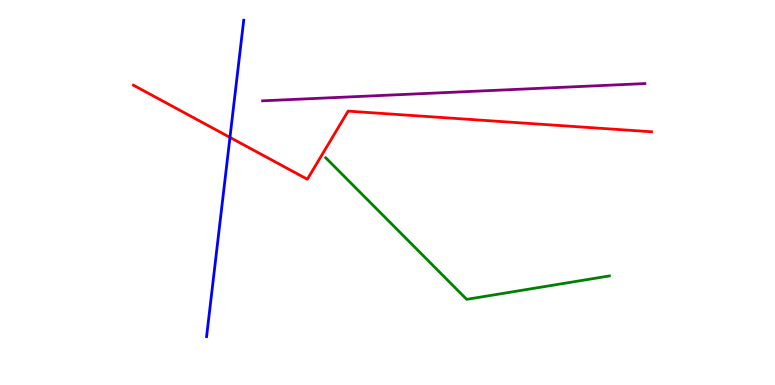[{'lines': ['blue', 'red'], 'intersections': [{'x': 2.97, 'y': 6.43}]}, {'lines': ['green', 'red'], 'intersections': []}, {'lines': ['purple', 'red'], 'intersections': []}, {'lines': ['blue', 'green'], 'intersections': []}, {'lines': ['blue', 'purple'], 'intersections': []}, {'lines': ['green', 'purple'], 'intersections': []}]